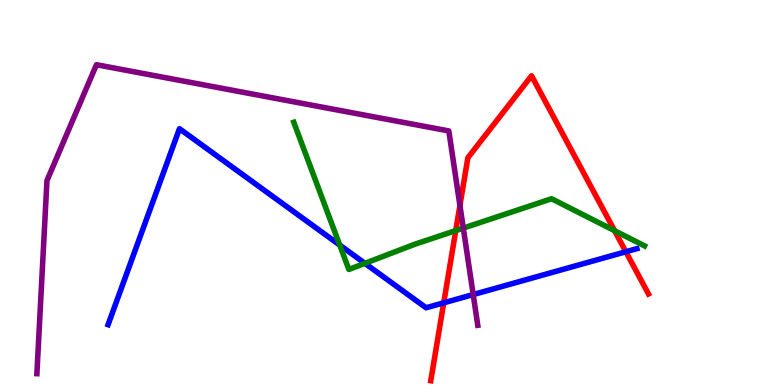[{'lines': ['blue', 'red'], 'intersections': [{'x': 5.73, 'y': 2.13}, {'x': 8.08, 'y': 3.46}]}, {'lines': ['green', 'red'], 'intersections': [{'x': 5.88, 'y': 4.01}, {'x': 7.93, 'y': 4.01}]}, {'lines': ['purple', 'red'], 'intersections': [{'x': 5.93, 'y': 4.66}]}, {'lines': ['blue', 'green'], 'intersections': [{'x': 4.38, 'y': 3.63}, {'x': 4.71, 'y': 3.16}]}, {'lines': ['blue', 'purple'], 'intersections': [{'x': 6.11, 'y': 2.35}]}, {'lines': ['green', 'purple'], 'intersections': [{'x': 5.98, 'y': 4.08}]}]